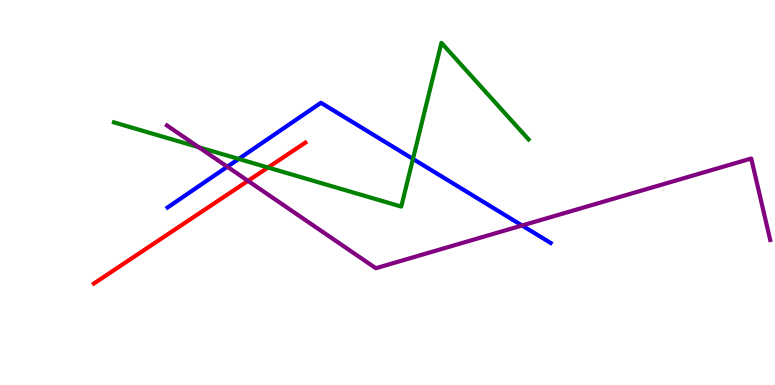[{'lines': ['blue', 'red'], 'intersections': []}, {'lines': ['green', 'red'], 'intersections': [{'x': 3.46, 'y': 5.65}]}, {'lines': ['purple', 'red'], 'intersections': [{'x': 3.2, 'y': 5.3}]}, {'lines': ['blue', 'green'], 'intersections': [{'x': 3.08, 'y': 5.87}, {'x': 5.33, 'y': 5.87}]}, {'lines': ['blue', 'purple'], 'intersections': [{'x': 2.93, 'y': 5.67}, {'x': 6.74, 'y': 4.14}]}, {'lines': ['green', 'purple'], 'intersections': [{'x': 2.57, 'y': 6.18}]}]